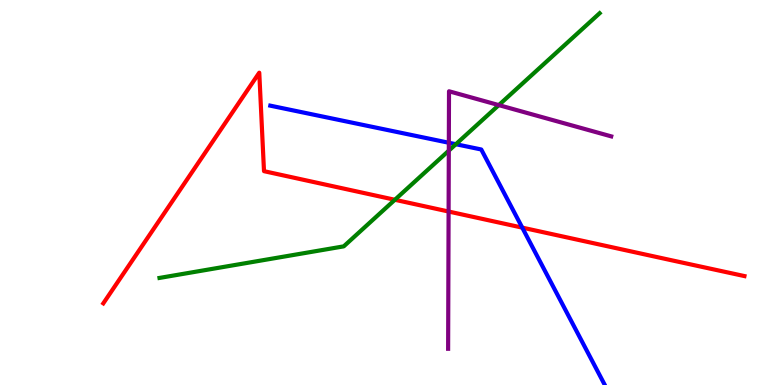[{'lines': ['blue', 'red'], 'intersections': [{'x': 6.74, 'y': 4.09}]}, {'lines': ['green', 'red'], 'intersections': [{'x': 5.1, 'y': 4.81}]}, {'lines': ['purple', 'red'], 'intersections': [{'x': 5.79, 'y': 4.51}]}, {'lines': ['blue', 'green'], 'intersections': [{'x': 5.88, 'y': 6.25}]}, {'lines': ['blue', 'purple'], 'intersections': [{'x': 5.79, 'y': 6.29}]}, {'lines': ['green', 'purple'], 'intersections': [{'x': 5.79, 'y': 6.09}, {'x': 6.44, 'y': 7.27}]}]